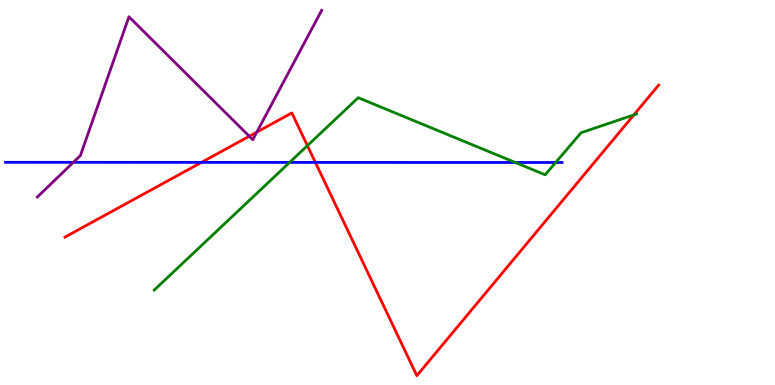[{'lines': ['blue', 'red'], 'intersections': [{'x': 2.6, 'y': 5.78}, {'x': 4.07, 'y': 5.78}]}, {'lines': ['green', 'red'], 'intersections': [{'x': 3.97, 'y': 6.22}, {'x': 8.18, 'y': 7.02}]}, {'lines': ['purple', 'red'], 'intersections': [{'x': 3.22, 'y': 6.46}, {'x': 3.31, 'y': 6.57}]}, {'lines': ['blue', 'green'], 'intersections': [{'x': 3.74, 'y': 5.78}, {'x': 6.65, 'y': 5.78}, {'x': 7.17, 'y': 5.78}]}, {'lines': ['blue', 'purple'], 'intersections': [{'x': 0.947, 'y': 5.78}]}, {'lines': ['green', 'purple'], 'intersections': []}]